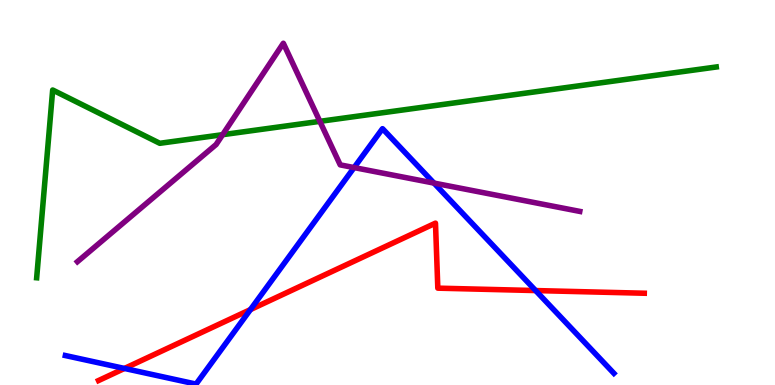[{'lines': ['blue', 'red'], 'intersections': [{'x': 1.61, 'y': 0.43}, {'x': 3.23, 'y': 1.96}, {'x': 6.91, 'y': 2.45}]}, {'lines': ['green', 'red'], 'intersections': []}, {'lines': ['purple', 'red'], 'intersections': []}, {'lines': ['blue', 'green'], 'intersections': []}, {'lines': ['blue', 'purple'], 'intersections': [{'x': 4.57, 'y': 5.65}, {'x': 5.6, 'y': 5.24}]}, {'lines': ['green', 'purple'], 'intersections': [{'x': 2.87, 'y': 6.5}, {'x': 4.13, 'y': 6.85}]}]